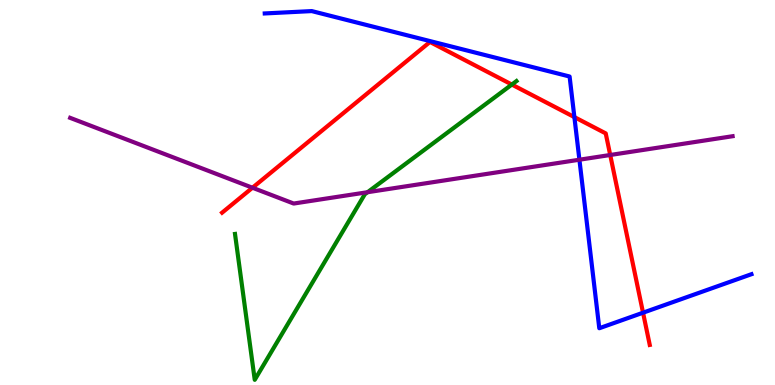[{'lines': ['blue', 'red'], 'intersections': [{'x': 7.41, 'y': 6.96}, {'x': 8.3, 'y': 1.88}]}, {'lines': ['green', 'red'], 'intersections': [{'x': 6.6, 'y': 7.8}]}, {'lines': ['purple', 'red'], 'intersections': [{'x': 3.26, 'y': 5.12}, {'x': 7.87, 'y': 5.97}]}, {'lines': ['blue', 'green'], 'intersections': []}, {'lines': ['blue', 'purple'], 'intersections': [{'x': 7.48, 'y': 5.85}]}, {'lines': ['green', 'purple'], 'intersections': [{'x': 4.74, 'y': 5.01}]}]